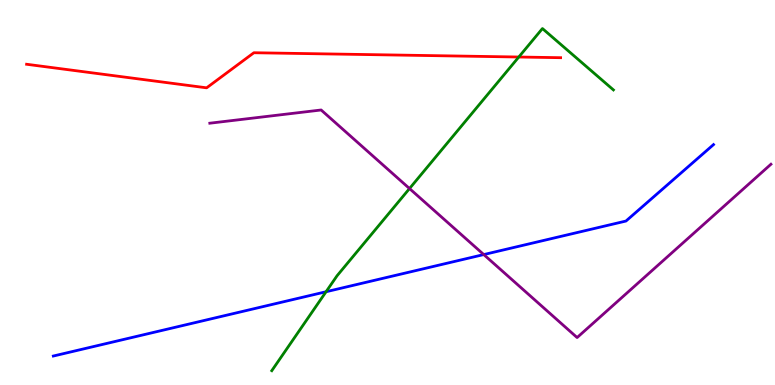[{'lines': ['blue', 'red'], 'intersections': []}, {'lines': ['green', 'red'], 'intersections': [{'x': 6.69, 'y': 8.52}]}, {'lines': ['purple', 'red'], 'intersections': []}, {'lines': ['blue', 'green'], 'intersections': [{'x': 4.21, 'y': 2.42}]}, {'lines': ['blue', 'purple'], 'intersections': [{'x': 6.24, 'y': 3.39}]}, {'lines': ['green', 'purple'], 'intersections': [{'x': 5.28, 'y': 5.1}]}]